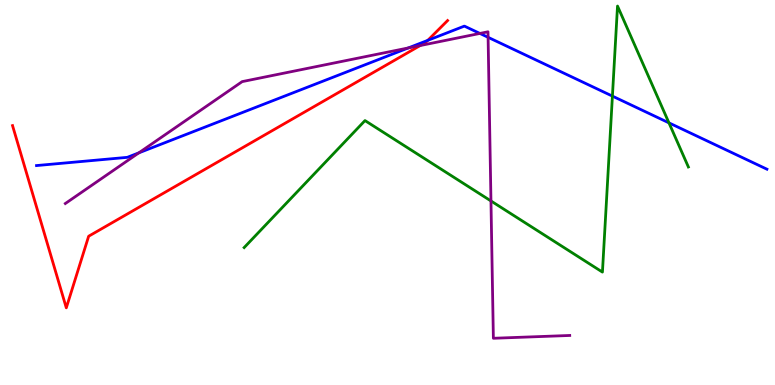[{'lines': ['blue', 'red'], 'intersections': [{'x': 5.52, 'y': 8.95}]}, {'lines': ['green', 'red'], 'intersections': []}, {'lines': ['purple', 'red'], 'intersections': [{'x': 5.42, 'y': 8.82}]}, {'lines': ['blue', 'green'], 'intersections': [{'x': 7.9, 'y': 7.5}, {'x': 8.63, 'y': 6.81}]}, {'lines': ['blue', 'purple'], 'intersections': [{'x': 1.79, 'y': 6.03}, {'x': 5.27, 'y': 8.75}, {'x': 6.19, 'y': 9.13}, {'x': 6.3, 'y': 9.03}]}, {'lines': ['green', 'purple'], 'intersections': [{'x': 6.33, 'y': 4.78}]}]